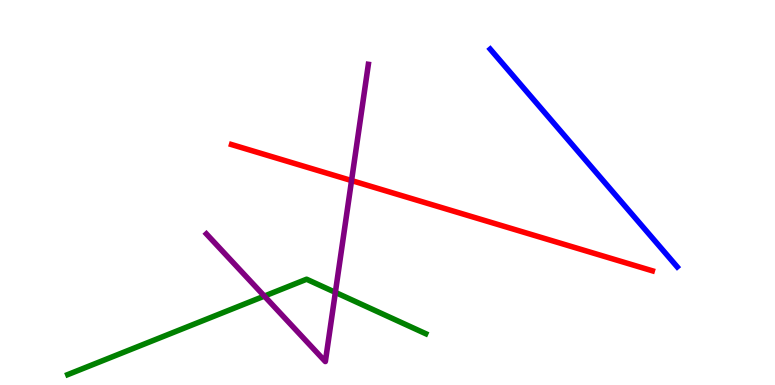[{'lines': ['blue', 'red'], 'intersections': []}, {'lines': ['green', 'red'], 'intersections': []}, {'lines': ['purple', 'red'], 'intersections': [{'x': 4.54, 'y': 5.31}]}, {'lines': ['blue', 'green'], 'intersections': []}, {'lines': ['blue', 'purple'], 'intersections': []}, {'lines': ['green', 'purple'], 'intersections': [{'x': 3.41, 'y': 2.31}, {'x': 4.33, 'y': 2.41}]}]